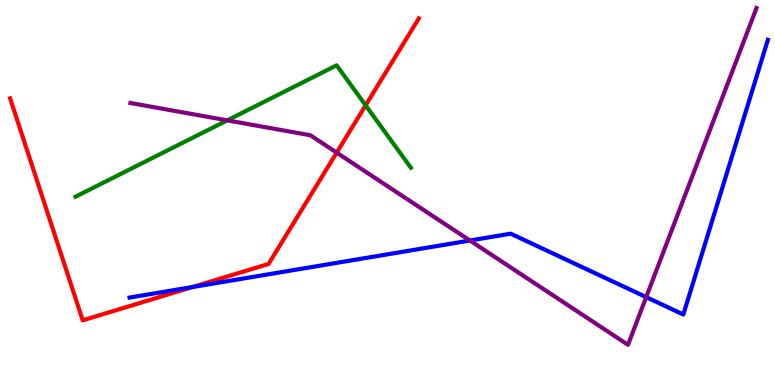[{'lines': ['blue', 'red'], 'intersections': [{'x': 2.48, 'y': 2.54}]}, {'lines': ['green', 'red'], 'intersections': [{'x': 4.72, 'y': 7.26}]}, {'lines': ['purple', 'red'], 'intersections': [{'x': 4.34, 'y': 6.04}]}, {'lines': ['blue', 'green'], 'intersections': []}, {'lines': ['blue', 'purple'], 'intersections': [{'x': 6.06, 'y': 3.75}, {'x': 8.34, 'y': 2.28}]}, {'lines': ['green', 'purple'], 'intersections': [{'x': 2.93, 'y': 6.87}]}]